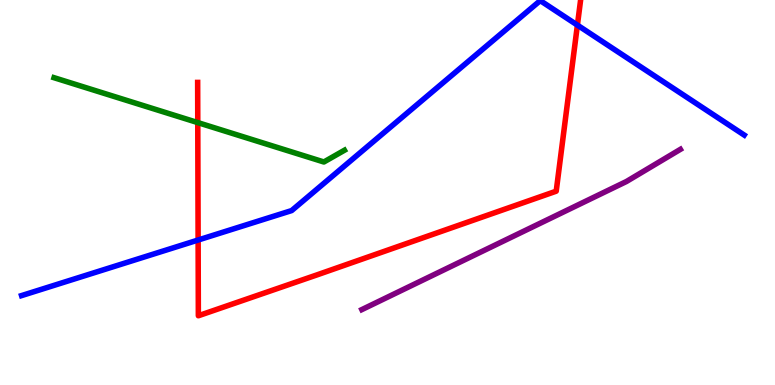[{'lines': ['blue', 'red'], 'intersections': [{'x': 2.56, 'y': 3.77}, {'x': 7.45, 'y': 9.35}]}, {'lines': ['green', 'red'], 'intersections': [{'x': 2.55, 'y': 6.82}]}, {'lines': ['purple', 'red'], 'intersections': []}, {'lines': ['blue', 'green'], 'intersections': []}, {'lines': ['blue', 'purple'], 'intersections': []}, {'lines': ['green', 'purple'], 'intersections': []}]